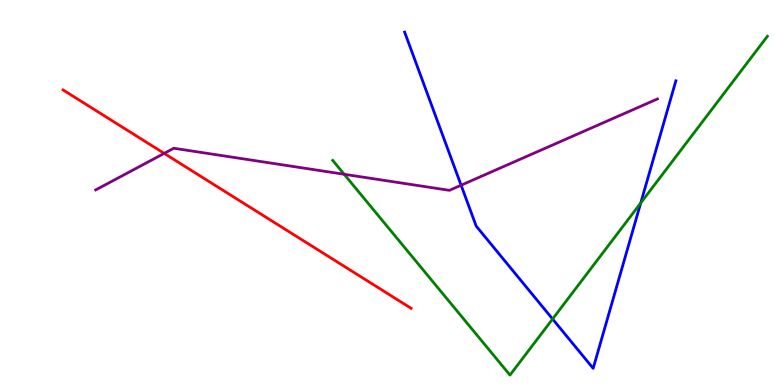[{'lines': ['blue', 'red'], 'intersections': []}, {'lines': ['green', 'red'], 'intersections': []}, {'lines': ['purple', 'red'], 'intersections': [{'x': 2.12, 'y': 6.02}]}, {'lines': ['blue', 'green'], 'intersections': [{'x': 7.13, 'y': 1.71}, {'x': 8.27, 'y': 4.73}]}, {'lines': ['blue', 'purple'], 'intersections': [{'x': 5.95, 'y': 5.19}]}, {'lines': ['green', 'purple'], 'intersections': [{'x': 4.44, 'y': 5.47}]}]